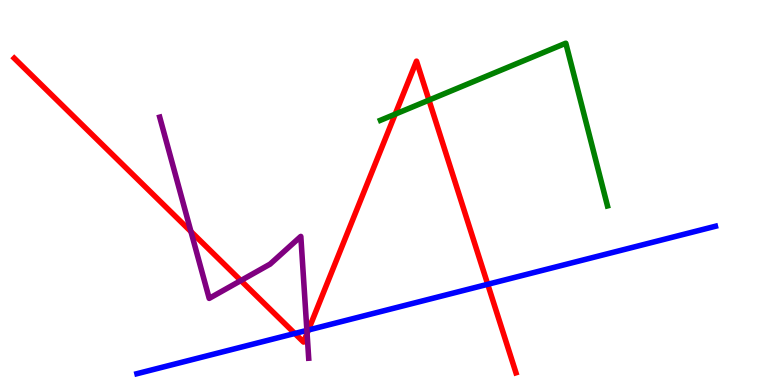[{'lines': ['blue', 'red'], 'intersections': [{'x': 3.8, 'y': 1.34}, {'x': 3.98, 'y': 1.43}, {'x': 6.29, 'y': 2.62}]}, {'lines': ['green', 'red'], 'intersections': [{'x': 5.1, 'y': 7.04}, {'x': 5.53, 'y': 7.4}]}, {'lines': ['purple', 'red'], 'intersections': [{'x': 2.46, 'y': 3.98}, {'x': 3.11, 'y': 2.71}, {'x': 3.96, 'y': 1.34}]}, {'lines': ['blue', 'green'], 'intersections': []}, {'lines': ['blue', 'purple'], 'intersections': [{'x': 3.96, 'y': 1.42}]}, {'lines': ['green', 'purple'], 'intersections': []}]